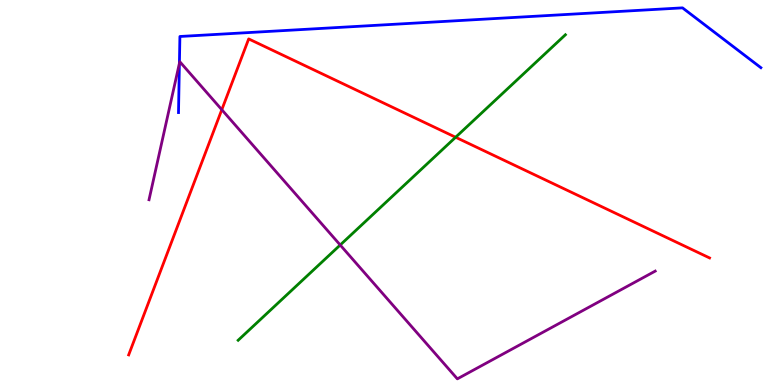[{'lines': ['blue', 'red'], 'intersections': []}, {'lines': ['green', 'red'], 'intersections': [{'x': 5.88, 'y': 6.43}]}, {'lines': ['purple', 'red'], 'intersections': [{'x': 2.86, 'y': 7.15}]}, {'lines': ['blue', 'green'], 'intersections': []}, {'lines': ['blue', 'purple'], 'intersections': [{'x': 2.31, 'y': 8.36}]}, {'lines': ['green', 'purple'], 'intersections': [{'x': 4.39, 'y': 3.64}]}]